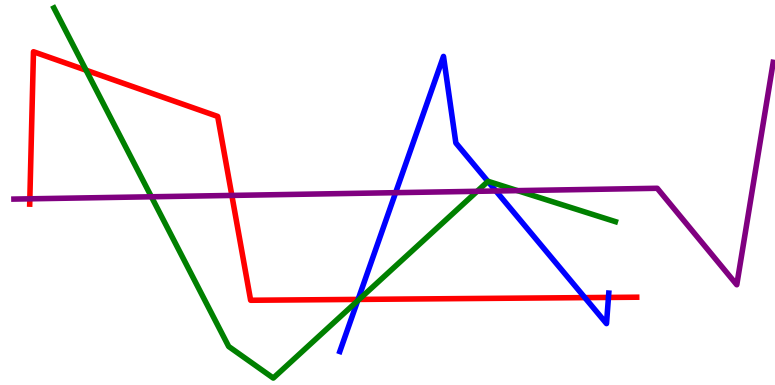[{'lines': ['blue', 'red'], 'intersections': [{'x': 4.62, 'y': 2.22}, {'x': 7.55, 'y': 2.27}, {'x': 7.85, 'y': 2.27}]}, {'lines': ['green', 'red'], 'intersections': [{'x': 1.11, 'y': 8.18}, {'x': 4.63, 'y': 2.22}]}, {'lines': ['purple', 'red'], 'intersections': [{'x': 0.385, 'y': 4.84}, {'x': 2.99, 'y': 4.92}]}, {'lines': ['blue', 'green'], 'intersections': [{'x': 4.61, 'y': 2.19}, {'x': 6.3, 'y': 5.29}]}, {'lines': ['blue', 'purple'], 'intersections': [{'x': 5.1, 'y': 5.0}, {'x': 6.4, 'y': 5.04}]}, {'lines': ['green', 'purple'], 'intersections': [{'x': 1.95, 'y': 4.89}, {'x': 6.16, 'y': 5.03}, {'x': 6.68, 'y': 5.05}]}]